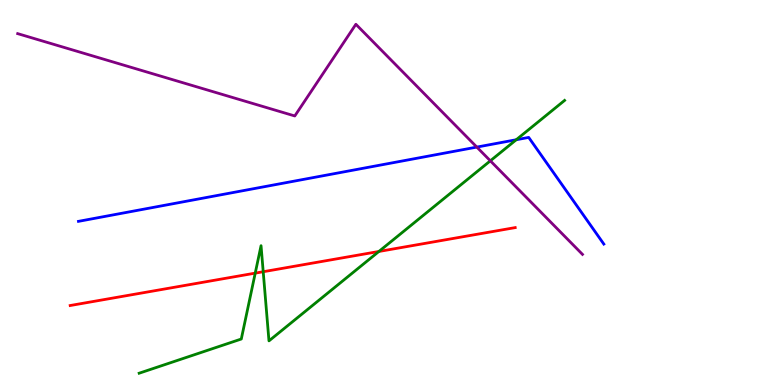[{'lines': ['blue', 'red'], 'intersections': []}, {'lines': ['green', 'red'], 'intersections': [{'x': 3.29, 'y': 2.91}, {'x': 3.4, 'y': 2.94}, {'x': 4.89, 'y': 3.47}]}, {'lines': ['purple', 'red'], 'intersections': []}, {'lines': ['blue', 'green'], 'intersections': [{'x': 6.66, 'y': 6.37}]}, {'lines': ['blue', 'purple'], 'intersections': [{'x': 6.15, 'y': 6.18}]}, {'lines': ['green', 'purple'], 'intersections': [{'x': 6.33, 'y': 5.82}]}]